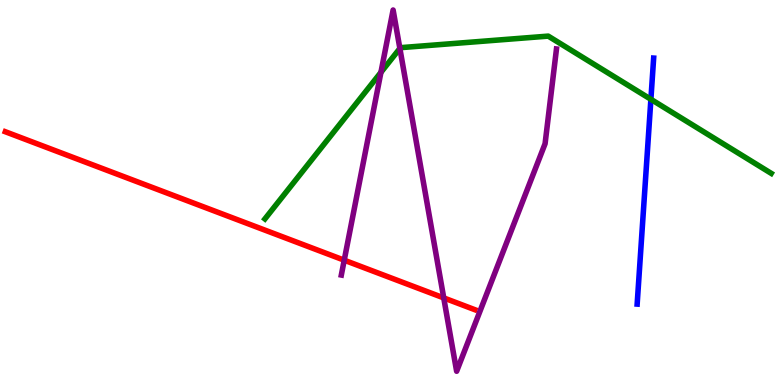[{'lines': ['blue', 'red'], 'intersections': []}, {'lines': ['green', 'red'], 'intersections': []}, {'lines': ['purple', 'red'], 'intersections': [{'x': 4.44, 'y': 3.24}, {'x': 5.73, 'y': 2.26}]}, {'lines': ['blue', 'green'], 'intersections': [{'x': 8.4, 'y': 7.42}]}, {'lines': ['blue', 'purple'], 'intersections': []}, {'lines': ['green', 'purple'], 'intersections': [{'x': 4.92, 'y': 8.12}, {'x': 5.16, 'y': 8.74}]}]